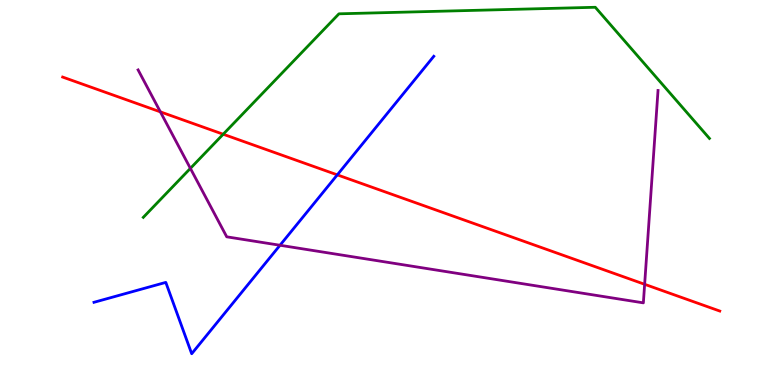[{'lines': ['blue', 'red'], 'intersections': [{'x': 4.35, 'y': 5.46}]}, {'lines': ['green', 'red'], 'intersections': [{'x': 2.88, 'y': 6.51}]}, {'lines': ['purple', 'red'], 'intersections': [{'x': 2.07, 'y': 7.09}, {'x': 8.32, 'y': 2.62}]}, {'lines': ['blue', 'green'], 'intersections': []}, {'lines': ['blue', 'purple'], 'intersections': [{'x': 3.61, 'y': 3.63}]}, {'lines': ['green', 'purple'], 'intersections': [{'x': 2.46, 'y': 5.63}]}]